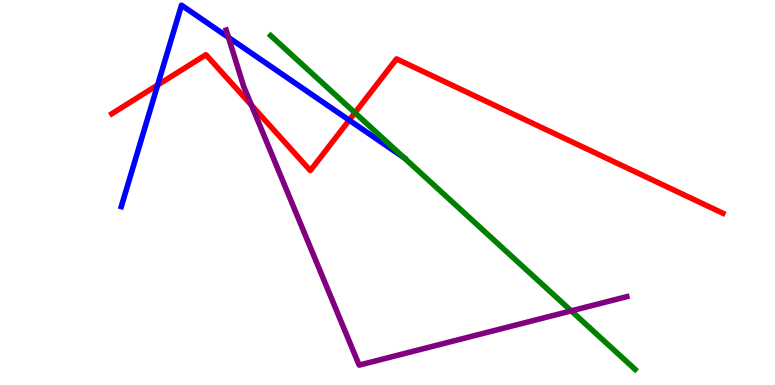[{'lines': ['blue', 'red'], 'intersections': [{'x': 2.03, 'y': 7.79}, {'x': 4.51, 'y': 6.88}]}, {'lines': ['green', 'red'], 'intersections': [{'x': 4.58, 'y': 7.07}]}, {'lines': ['purple', 'red'], 'intersections': [{'x': 3.24, 'y': 7.27}]}, {'lines': ['blue', 'green'], 'intersections': [{'x': 5.21, 'y': 5.9}]}, {'lines': ['blue', 'purple'], 'intersections': [{'x': 2.95, 'y': 9.03}]}, {'lines': ['green', 'purple'], 'intersections': [{'x': 7.37, 'y': 1.93}]}]